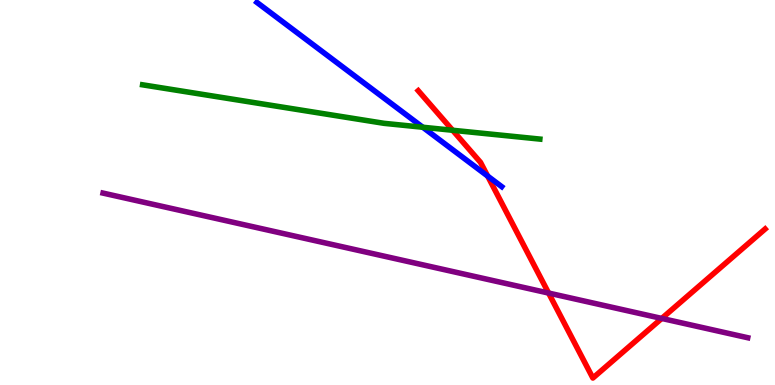[{'lines': ['blue', 'red'], 'intersections': [{'x': 6.29, 'y': 5.43}]}, {'lines': ['green', 'red'], 'intersections': [{'x': 5.84, 'y': 6.62}]}, {'lines': ['purple', 'red'], 'intersections': [{'x': 7.08, 'y': 2.39}, {'x': 8.54, 'y': 1.73}]}, {'lines': ['blue', 'green'], 'intersections': [{'x': 5.46, 'y': 6.69}]}, {'lines': ['blue', 'purple'], 'intersections': []}, {'lines': ['green', 'purple'], 'intersections': []}]